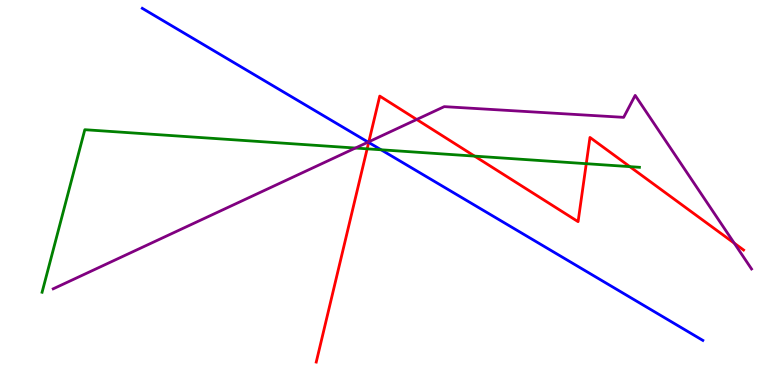[{'lines': ['blue', 'red'], 'intersections': [{'x': 4.76, 'y': 6.3}]}, {'lines': ['green', 'red'], 'intersections': [{'x': 4.74, 'y': 6.13}, {'x': 6.12, 'y': 5.94}, {'x': 7.56, 'y': 5.75}, {'x': 8.13, 'y': 5.67}]}, {'lines': ['purple', 'red'], 'intersections': [{'x': 4.76, 'y': 6.32}, {'x': 5.38, 'y': 6.9}, {'x': 9.47, 'y': 3.68}]}, {'lines': ['blue', 'green'], 'intersections': [{'x': 4.92, 'y': 6.11}]}, {'lines': ['blue', 'purple'], 'intersections': [{'x': 4.75, 'y': 6.31}]}, {'lines': ['green', 'purple'], 'intersections': [{'x': 4.59, 'y': 6.15}]}]